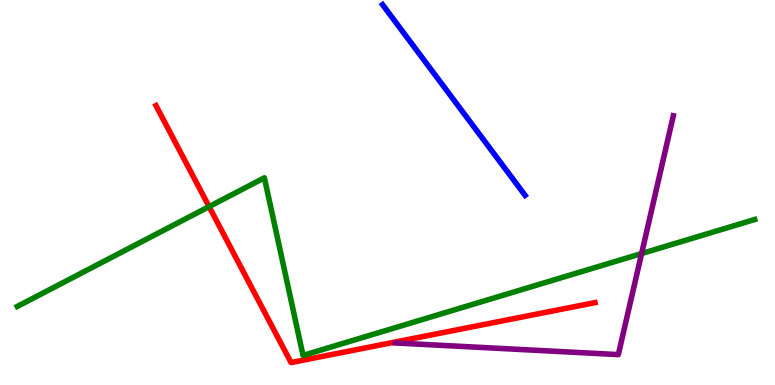[{'lines': ['blue', 'red'], 'intersections': []}, {'lines': ['green', 'red'], 'intersections': [{'x': 2.7, 'y': 4.63}]}, {'lines': ['purple', 'red'], 'intersections': []}, {'lines': ['blue', 'green'], 'intersections': []}, {'lines': ['blue', 'purple'], 'intersections': []}, {'lines': ['green', 'purple'], 'intersections': [{'x': 8.28, 'y': 3.41}]}]